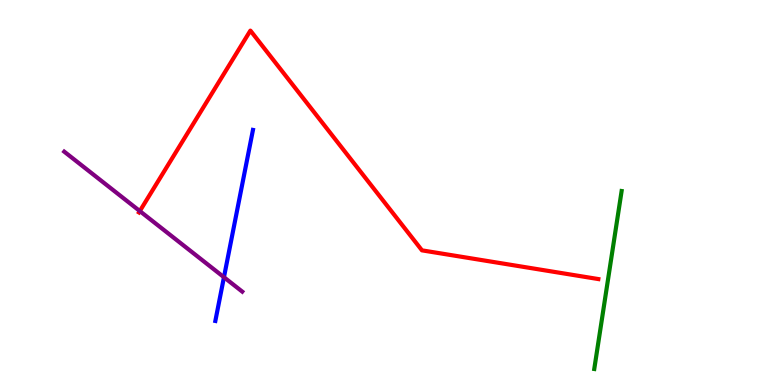[{'lines': ['blue', 'red'], 'intersections': []}, {'lines': ['green', 'red'], 'intersections': []}, {'lines': ['purple', 'red'], 'intersections': [{'x': 1.8, 'y': 4.52}]}, {'lines': ['blue', 'green'], 'intersections': []}, {'lines': ['blue', 'purple'], 'intersections': [{'x': 2.89, 'y': 2.8}]}, {'lines': ['green', 'purple'], 'intersections': []}]